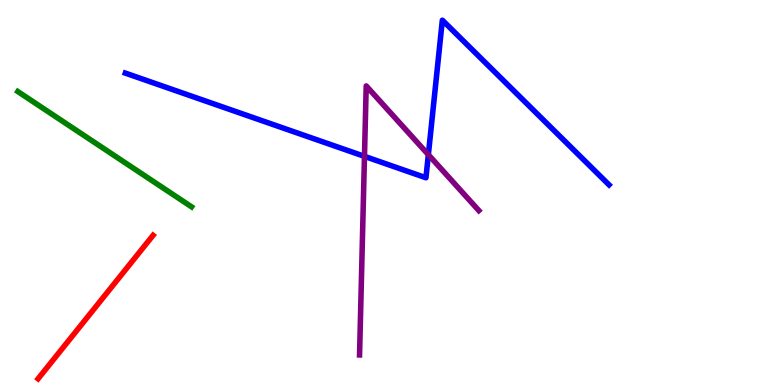[{'lines': ['blue', 'red'], 'intersections': []}, {'lines': ['green', 'red'], 'intersections': []}, {'lines': ['purple', 'red'], 'intersections': []}, {'lines': ['blue', 'green'], 'intersections': []}, {'lines': ['blue', 'purple'], 'intersections': [{'x': 4.7, 'y': 5.94}, {'x': 5.53, 'y': 5.98}]}, {'lines': ['green', 'purple'], 'intersections': []}]